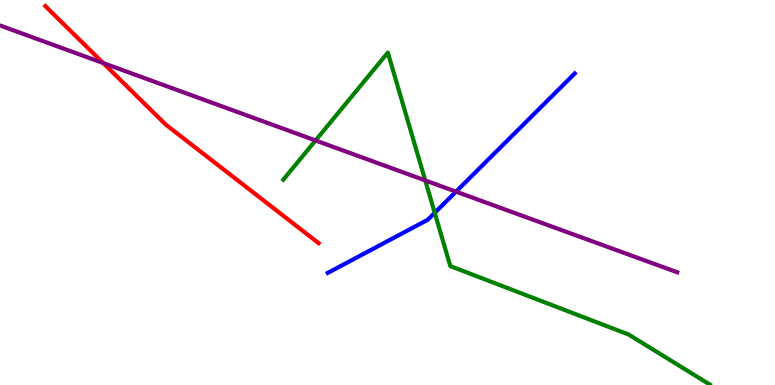[{'lines': ['blue', 'red'], 'intersections': []}, {'lines': ['green', 'red'], 'intersections': []}, {'lines': ['purple', 'red'], 'intersections': [{'x': 1.33, 'y': 8.36}]}, {'lines': ['blue', 'green'], 'intersections': [{'x': 5.61, 'y': 4.47}]}, {'lines': ['blue', 'purple'], 'intersections': [{'x': 5.88, 'y': 5.02}]}, {'lines': ['green', 'purple'], 'intersections': [{'x': 4.07, 'y': 6.35}, {'x': 5.49, 'y': 5.31}]}]